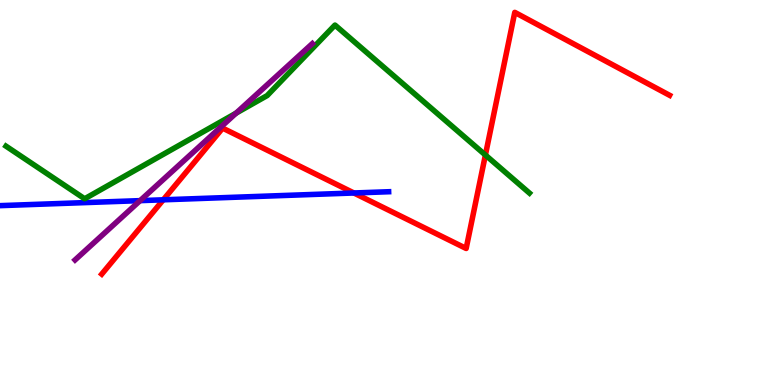[{'lines': ['blue', 'red'], 'intersections': [{'x': 2.11, 'y': 4.81}, {'x': 4.57, 'y': 4.99}]}, {'lines': ['green', 'red'], 'intersections': [{'x': 6.26, 'y': 5.97}]}, {'lines': ['purple', 'red'], 'intersections': []}, {'lines': ['blue', 'green'], 'intersections': []}, {'lines': ['blue', 'purple'], 'intersections': [{'x': 1.81, 'y': 4.79}]}, {'lines': ['green', 'purple'], 'intersections': [{'x': 3.05, 'y': 7.06}]}]